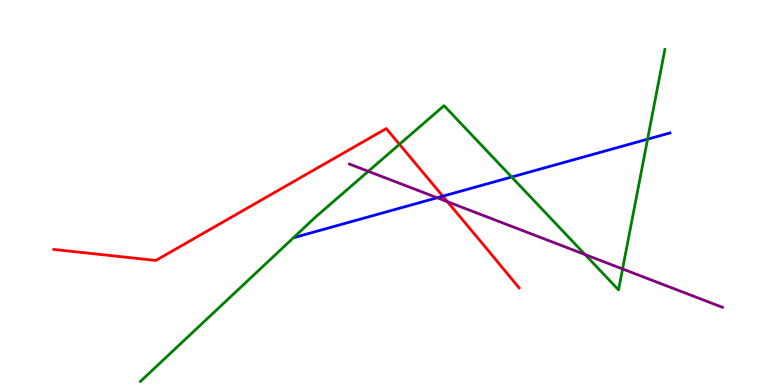[{'lines': ['blue', 'red'], 'intersections': [{'x': 5.71, 'y': 4.9}]}, {'lines': ['green', 'red'], 'intersections': [{'x': 5.15, 'y': 6.25}]}, {'lines': ['purple', 'red'], 'intersections': [{'x': 5.77, 'y': 4.76}]}, {'lines': ['blue', 'green'], 'intersections': [{'x': 6.6, 'y': 5.4}, {'x': 8.36, 'y': 6.38}]}, {'lines': ['blue', 'purple'], 'intersections': [{'x': 5.64, 'y': 4.86}]}, {'lines': ['green', 'purple'], 'intersections': [{'x': 4.75, 'y': 5.55}, {'x': 7.55, 'y': 3.39}, {'x': 8.03, 'y': 3.01}]}]